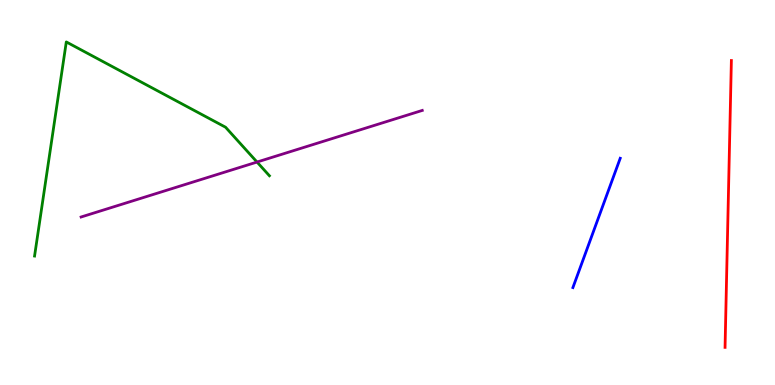[{'lines': ['blue', 'red'], 'intersections': []}, {'lines': ['green', 'red'], 'intersections': []}, {'lines': ['purple', 'red'], 'intersections': []}, {'lines': ['blue', 'green'], 'intersections': []}, {'lines': ['blue', 'purple'], 'intersections': []}, {'lines': ['green', 'purple'], 'intersections': [{'x': 3.32, 'y': 5.79}]}]